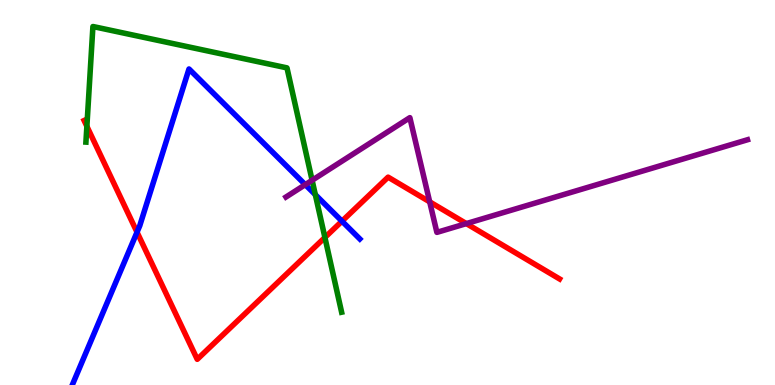[{'lines': ['blue', 'red'], 'intersections': [{'x': 1.77, 'y': 3.97}, {'x': 4.41, 'y': 4.26}]}, {'lines': ['green', 'red'], 'intersections': [{'x': 1.12, 'y': 6.72}, {'x': 4.19, 'y': 3.83}]}, {'lines': ['purple', 'red'], 'intersections': [{'x': 5.54, 'y': 4.76}, {'x': 6.02, 'y': 4.19}]}, {'lines': ['blue', 'green'], 'intersections': [{'x': 4.07, 'y': 4.94}]}, {'lines': ['blue', 'purple'], 'intersections': [{'x': 3.94, 'y': 5.2}]}, {'lines': ['green', 'purple'], 'intersections': [{'x': 4.03, 'y': 5.32}]}]